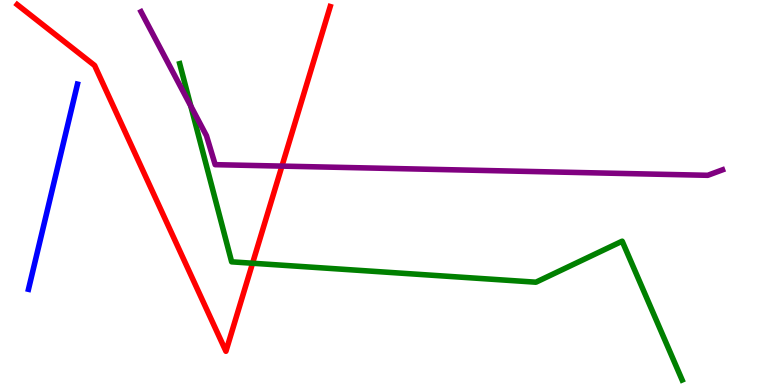[{'lines': ['blue', 'red'], 'intersections': []}, {'lines': ['green', 'red'], 'intersections': [{'x': 3.26, 'y': 3.16}]}, {'lines': ['purple', 'red'], 'intersections': [{'x': 3.64, 'y': 5.69}]}, {'lines': ['blue', 'green'], 'intersections': []}, {'lines': ['blue', 'purple'], 'intersections': []}, {'lines': ['green', 'purple'], 'intersections': [{'x': 2.46, 'y': 7.25}]}]